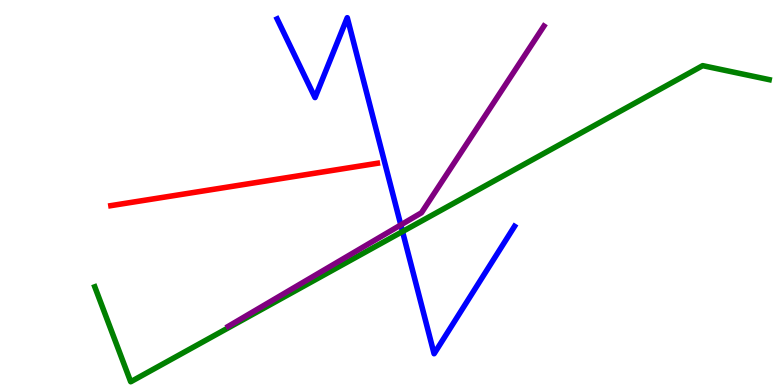[{'lines': ['blue', 'red'], 'intersections': []}, {'lines': ['green', 'red'], 'intersections': []}, {'lines': ['purple', 'red'], 'intersections': []}, {'lines': ['blue', 'green'], 'intersections': [{'x': 5.19, 'y': 3.99}]}, {'lines': ['blue', 'purple'], 'intersections': [{'x': 5.17, 'y': 4.16}]}, {'lines': ['green', 'purple'], 'intersections': []}]